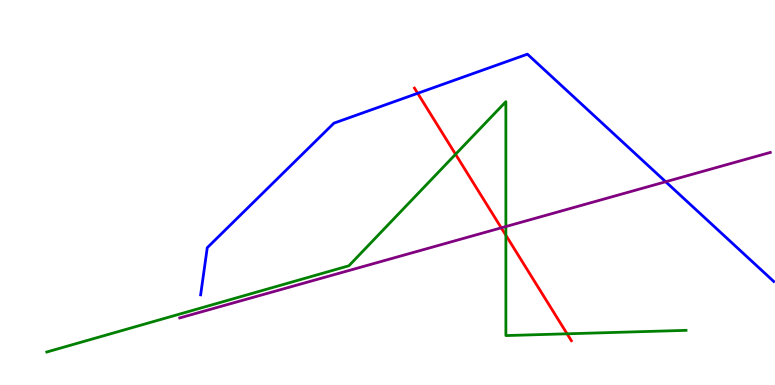[{'lines': ['blue', 'red'], 'intersections': [{'x': 5.39, 'y': 7.58}]}, {'lines': ['green', 'red'], 'intersections': [{'x': 5.88, 'y': 5.99}, {'x': 6.53, 'y': 3.89}, {'x': 7.32, 'y': 1.33}]}, {'lines': ['purple', 'red'], 'intersections': [{'x': 6.47, 'y': 4.08}]}, {'lines': ['blue', 'green'], 'intersections': []}, {'lines': ['blue', 'purple'], 'intersections': [{'x': 8.59, 'y': 5.28}]}, {'lines': ['green', 'purple'], 'intersections': [{'x': 6.53, 'y': 4.12}]}]